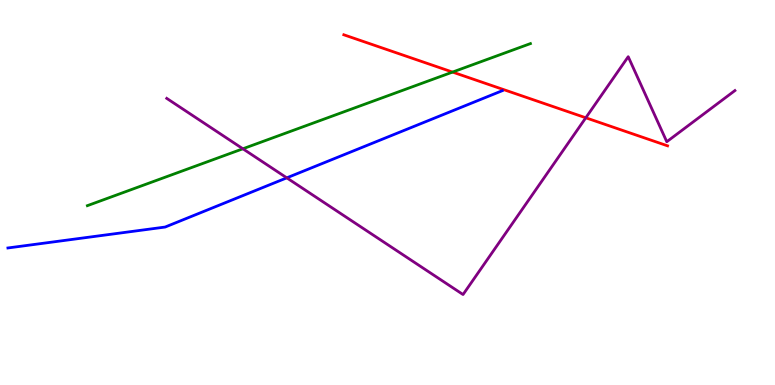[{'lines': ['blue', 'red'], 'intersections': []}, {'lines': ['green', 'red'], 'intersections': [{'x': 5.84, 'y': 8.13}]}, {'lines': ['purple', 'red'], 'intersections': [{'x': 7.56, 'y': 6.94}]}, {'lines': ['blue', 'green'], 'intersections': []}, {'lines': ['blue', 'purple'], 'intersections': [{'x': 3.7, 'y': 5.38}]}, {'lines': ['green', 'purple'], 'intersections': [{'x': 3.13, 'y': 6.14}]}]